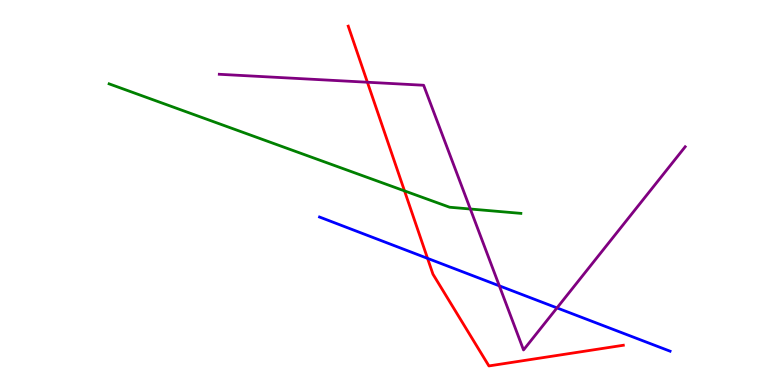[{'lines': ['blue', 'red'], 'intersections': [{'x': 5.52, 'y': 3.29}]}, {'lines': ['green', 'red'], 'intersections': [{'x': 5.22, 'y': 5.04}]}, {'lines': ['purple', 'red'], 'intersections': [{'x': 4.74, 'y': 7.86}]}, {'lines': ['blue', 'green'], 'intersections': []}, {'lines': ['blue', 'purple'], 'intersections': [{'x': 6.44, 'y': 2.58}, {'x': 7.19, 'y': 2.0}]}, {'lines': ['green', 'purple'], 'intersections': [{'x': 6.07, 'y': 4.57}]}]